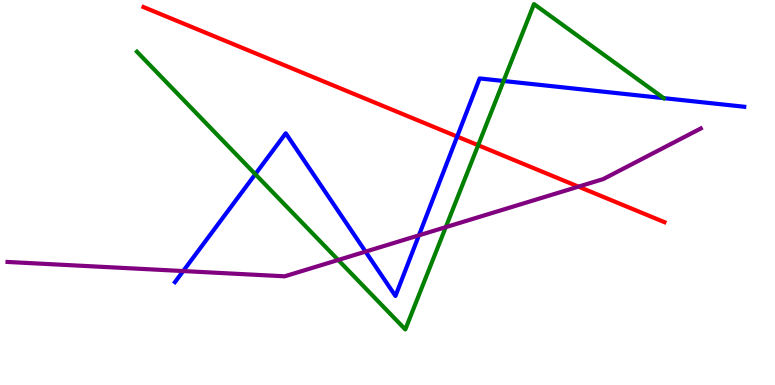[{'lines': ['blue', 'red'], 'intersections': [{'x': 5.9, 'y': 6.45}]}, {'lines': ['green', 'red'], 'intersections': [{'x': 6.17, 'y': 6.23}]}, {'lines': ['purple', 'red'], 'intersections': [{'x': 7.46, 'y': 5.15}]}, {'lines': ['blue', 'green'], 'intersections': [{'x': 3.29, 'y': 5.48}, {'x': 6.5, 'y': 7.9}, {'x': 8.56, 'y': 7.45}]}, {'lines': ['blue', 'purple'], 'intersections': [{'x': 2.36, 'y': 2.96}, {'x': 4.72, 'y': 3.46}, {'x': 5.41, 'y': 3.89}]}, {'lines': ['green', 'purple'], 'intersections': [{'x': 4.36, 'y': 3.25}, {'x': 5.75, 'y': 4.1}]}]